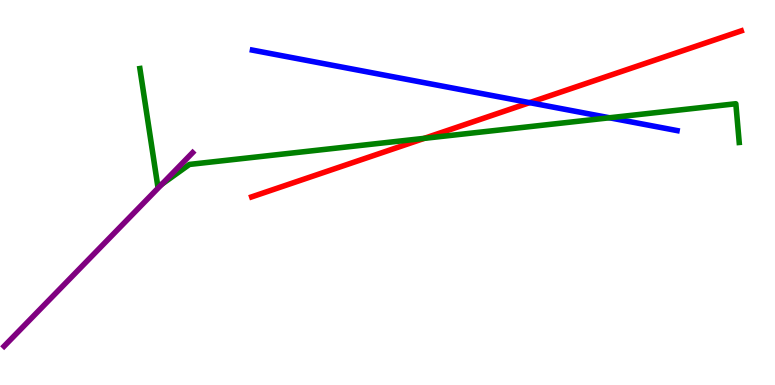[{'lines': ['blue', 'red'], 'intersections': [{'x': 6.83, 'y': 7.33}]}, {'lines': ['green', 'red'], 'intersections': [{'x': 5.47, 'y': 6.41}]}, {'lines': ['purple', 'red'], 'intersections': []}, {'lines': ['blue', 'green'], 'intersections': [{'x': 7.86, 'y': 6.94}]}, {'lines': ['blue', 'purple'], 'intersections': []}, {'lines': ['green', 'purple'], 'intersections': [{'x': 2.09, 'y': 5.22}]}]